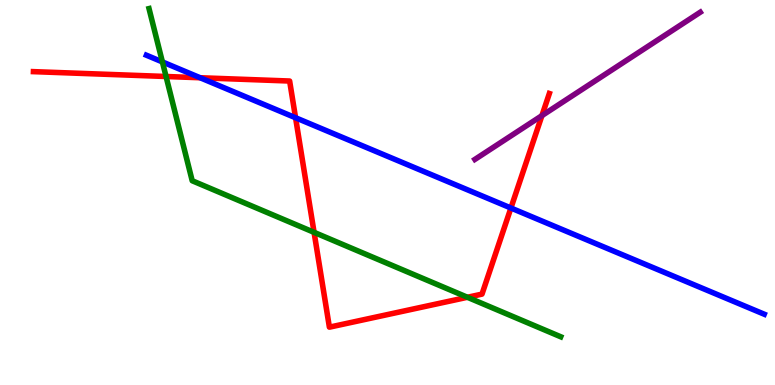[{'lines': ['blue', 'red'], 'intersections': [{'x': 2.58, 'y': 7.98}, {'x': 3.81, 'y': 6.94}, {'x': 6.59, 'y': 4.6}]}, {'lines': ['green', 'red'], 'intersections': [{'x': 2.14, 'y': 8.01}, {'x': 4.05, 'y': 3.96}, {'x': 6.03, 'y': 2.28}]}, {'lines': ['purple', 'red'], 'intersections': [{'x': 6.99, 'y': 7.0}]}, {'lines': ['blue', 'green'], 'intersections': [{'x': 2.1, 'y': 8.39}]}, {'lines': ['blue', 'purple'], 'intersections': []}, {'lines': ['green', 'purple'], 'intersections': []}]